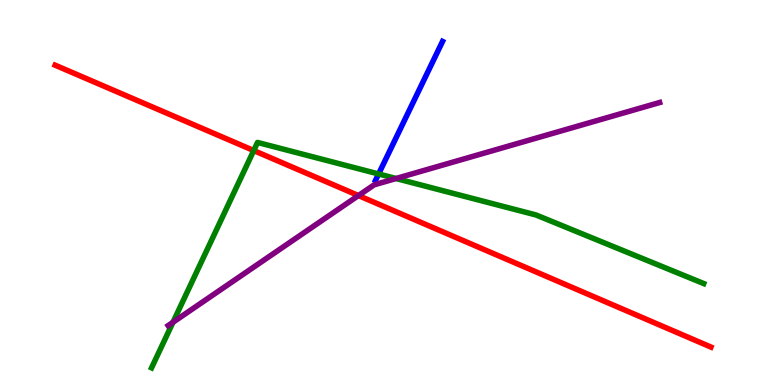[{'lines': ['blue', 'red'], 'intersections': []}, {'lines': ['green', 'red'], 'intersections': [{'x': 3.27, 'y': 6.09}]}, {'lines': ['purple', 'red'], 'intersections': [{'x': 4.63, 'y': 4.92}]}, {'lines': ['blue', 'green'], 'intersections': [{'x': 4.89, 'y': 5.48}]}, {'lines': ['blue', 'purple'], 'intersections': []}, {'lines': ['green', 'purple'], 'intersections': [{'x': 2.23, 'y': 1.63}, {'x': 5.11, 'y': 5.36}]}]